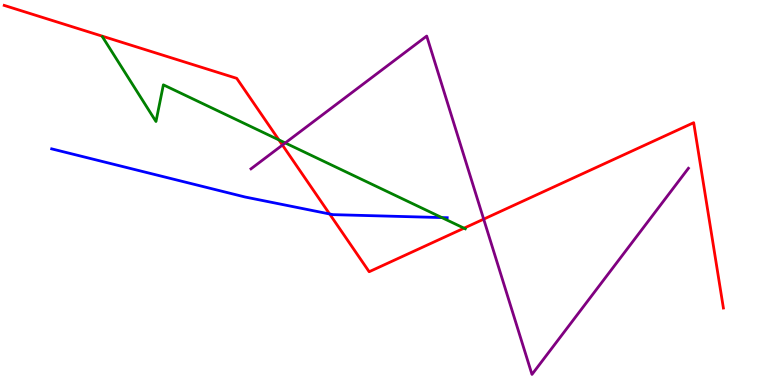[{'lines': ['blue', 'red'], 'intersections': [{'x': 4.25, 'y': 4.44}]}, {'lines': ['green', 'red'], 'intersections': [{'x': 3.6, 'y': 6.37}, {'x': 5.99, 'y': 4.07}]}, {'lines': ['purple', 'red'], 'intersections': [{'x': 3.64, 'y': 6.23}, {'x': 6.24, 'y': 4.31}]}, {'lines': ['blue', 'green'], 'intersections': [{'x': 5.7, 'y': 4.35}]}, {'lines': ['blue', 'purple'], 'intersections': []}, {'lines': ['green', 'purple'], 'intersections': [{'x': 3.68, 'y': 6.29}]}]